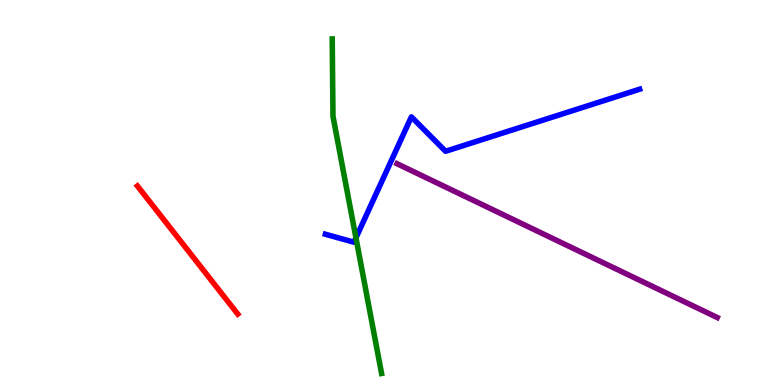[{'lines': ['blue', 'red'], 'intersections': []}, {'lines': ['green', 'red'], 'intersections': []}, {'lines': ['purple', 'red'], 'intersections': []}, {'lines': ['blue', 'green'], 'intersections': [{'x': 4.59, 'y': 3.82}]}, {'lines': ['blue', 'purple'], 'intersections': []}, {'lines': ['green', 'purple'], 'intersections': []}]